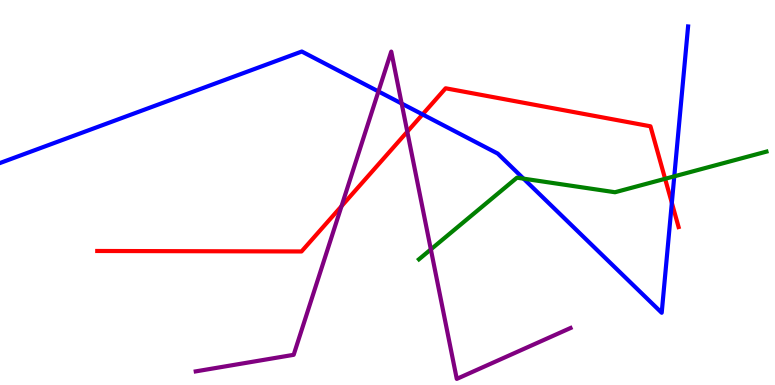[{'lines': ['blue', 'red'], 'intersections': [{'x': 5.45, 'y': 7.03}, {'x': 8.67, 'y': 4.73}]}, {'lines': ['green', 'red'], 'intersections': [{'x': 8.58, 'y': 5.36}]}, {'lines': ['purple', 'red'], 'intersections': [{'x': 4.41, 'y': 4.64}, {'x': 5.26, 'y': 6.58}]}, {'lines': ['blue', 'green'], 'intersections': [{'x': 6.76, 'y': 5.36}, {'x': 8.7, 'y': 5.42}]}, {'lines': ['blue', 'purple'], 'intersections': [{'x': 4.88, 'y': 7.63}, {'x': 5.18, 'y': 7.31}]}, {'lines': ['green', 'purple'], 'intersections': [{'x': 5.56, 'y': 3.52}]}]